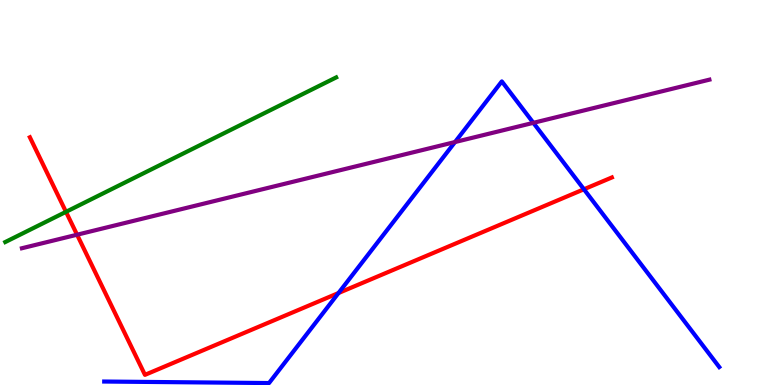[{'lines': ['blue', 'red'], 'intersections': [{'x': 4.37, 'y': 2.39}, {'x': 7.53, 'y': 5.08}]}, {'lines': ['green', 'red'], 'intersections': [{'x': 0.851, 'y': 4.5}]}, {'lines': ['purple', 'red'], 'intersections': [{'x': 0.994, 'y': 3.9}]}, {'lines': ['blue', 'green'], 'intersections': []}, {'lines': ['blue', 'purple'], 'intersections': [{'x': 5.87, 'y': 6.31}, {'x': 6.88, 'y': 6.81}]}, {'lines': ['green', 'purple'], 'intersections': []}]